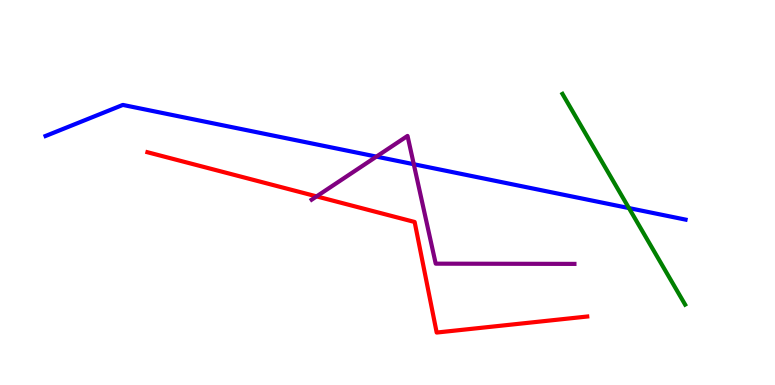[{'lines': ['blue', 'red'], 'intersections': []}, {'lines': ['green', 'red'], 'intersections': []}, {'lines': ['purple', 'red'], 'intersections': [{'x': 4.08, 'y': 4.9}]}, {'lines': ['blue', 'green'], 'intersections': [{'x': 8.12, 'y': 4.6}]}, {'lines': ['blue', 'purple'], 'intersections': [{'x': 4.86, 'y': 5.93}, {'x': 5.34, 'y': 5.73}]}, {'lines': ['green', 'purple'], 'intersections': []}]